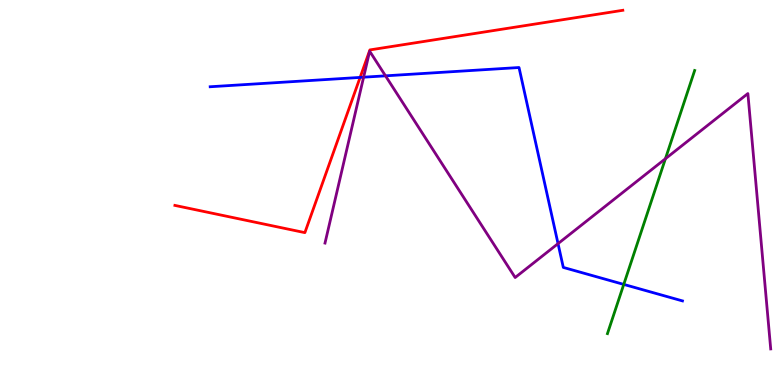[{'lines': ['blue', 'red'], 'intersections': [{'x': 4.65, 'y': 7.99}]}, {'lines': ['green', 'red'], 'intersections': []}, {'lines': ['purple', 'red'], 'intersections': []}, {'lines': ['blue', 'green'], 'intersections': [{'x': 8.05, 'y': 2.61}]}, {'lines': ['blue', 'purple'], 'intersections': [{'x': 4.69, 'y': 7.99}, {'x': 4.97, 'y': 8.03}, {'x': 7.2, 'y': 3.67}]}, {'lines': ['green', 'purple'], 'intersections': [{'x': 8.59, 'y': 5.88}]}]